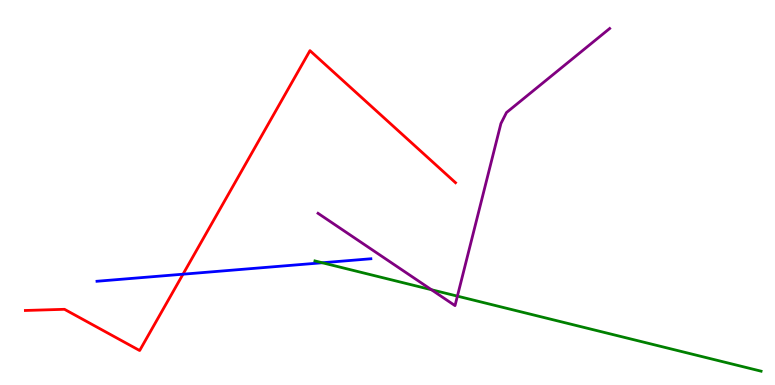[{'lines': ['blue', 'red'], 'intersections': [{'x': 2.36, 'y': 2.88}]}, {'lines': ['green', 'red'], 'intersections': []}, {'lines': ['purple', 'red'], 'intersections': []}, {'lines': ['blue', 'green'], 'intersections': [{'x': 4.16, 'y': 3.18}]}, {'lines': ['blue', 'purple'], 'intersections': []}, {'lines': ['green', 'purple'], 'intersections': [{'x': 5.57, 'y': 2.47}, {'x': 5.9, 'y': 2.31}]}]